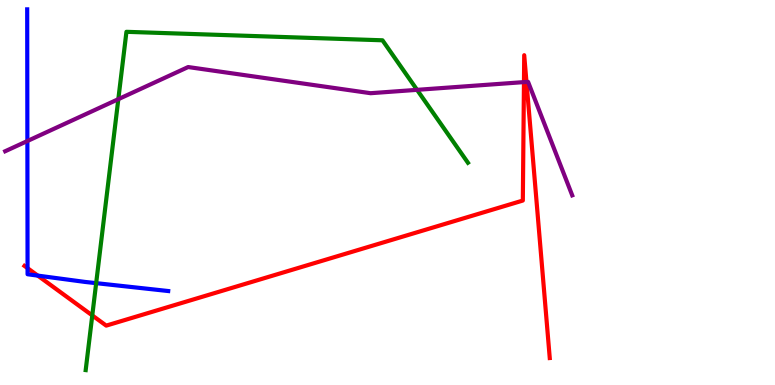[{'lines': ['blue', 'red'], 'intersections': [{'x': 0.356, 'y': 3.03}, {'x': 0.487, 'y': 2.84}]}, {'lines': ['green', 'red'], 'intersections': [{'x': 1.19, 'y': 1.81}]}, {'lines': ['purple', 'red'], 'intersections': [{'x': 6.76, 'y': 7.87}, {'x': 6.79, 'y': 7.87}]}, {'lines': ['blue', 'green'], 'intersections': [{'x': 1.24, 'y': 2.65}]}, {'lines': ['blue', 'purple'], 'intersections': [{'x': 0.353, 'y': 6.34}]}, {'lines': ['green', 'purple'], 'intersections': [{'x': 1.53, 'y': 7.42}, {'x': 5.38, 'y': 7.67}]}]